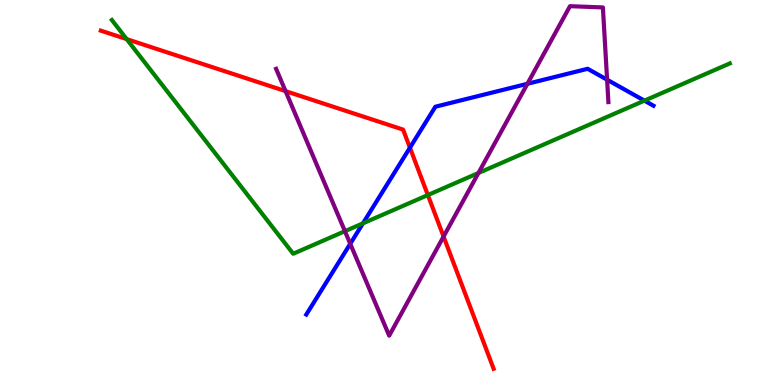[{'lines': ['blue', 'red'], 'intersections': [{'x': 5.29, 'y': 6.16}]}, {'lines': ['green', 'red'], 'intersections': [{'x': 1.63, 'y': 8.98}, {'x': 5.52, 'y': 4.93}]}, {'lines': ['purple', 'red'], 'intersections': [{'x': 3.68, 'y': 7.63}, {'x': 5.72, 'y': 3.86}]}, {'lines': ['blue', 'green'], 'intersections': [{'x': 4.68, 'y': 4.2}, {'x': 8.32, 'y': 7.39}]}, {'lines': ['blue', 'purple'], 'intersections': [{'x': 4.52, 'y': 3.67}, {'x': 6.81, 'y': 7.82}, {'x': 7.83, 'y': 7.93}]}, {'lines': ['green', 'purple'], 'intersections': [{'x': 4.45, 'y': 3.99}, {'x': 6.17, 'y': 5.51}]}]